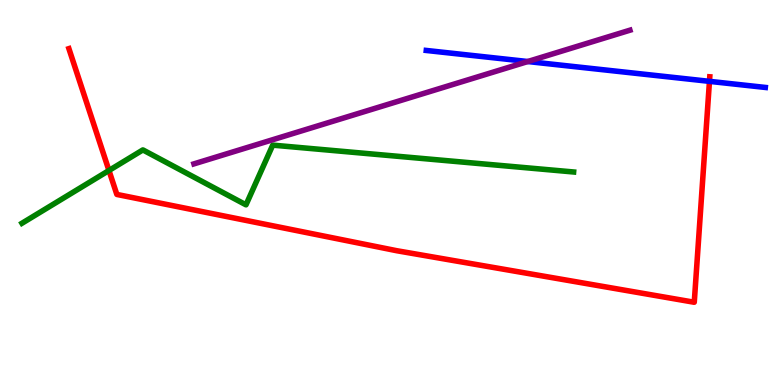[{'lines': ['blue', 'red'], 'intersections': [{'x': 9.15, 'y': 7.89}]}, {'lines': ['green', 'red'], 'intersections': [{'x': 1.41, 'y': 5.57}]}, {'lines': ['purple', 'red'], 'intersections': []}, {'lines': ['blue', 'green'], 'intersections': []}, {'lines': ['blue', 'purple'], 'intersections': [{'x': 6.81, 'y': 8.4}]}, {'lines': ['green', 'purple'], 'intersections': []}]